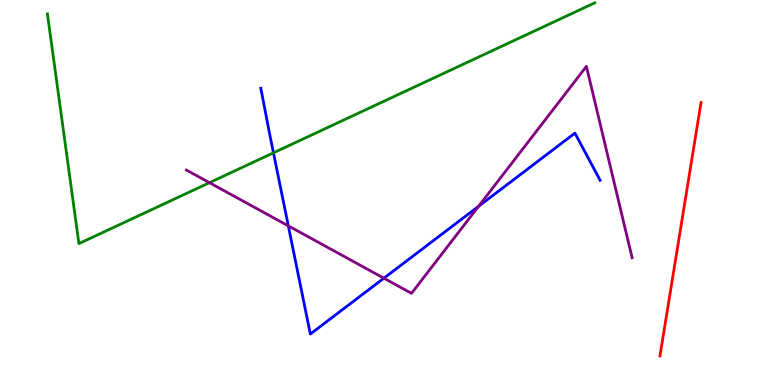[{'lines': ['blue', 'red'], 'intersections': []}, {'lines': ['green', 'red'], 'intersections': []}, {'lines': ['purple', 'red'], 'intersections': []}, {'lines': ['blue', 'green'], 'intersections': [{'x': 3.53, 'y': 6.03}]}, {'lines': ['blue', 'purple'], 'intersections': [{'x': 3.72, 'y': 4.13}, {'x': 4.95, 'y': 2.77}, {'x': 6.18, 'y': 4.64}]}, {'lines': ['green', 'purple'], 'intersections': [{'x': 2.7, 'y': 5.26}]}]